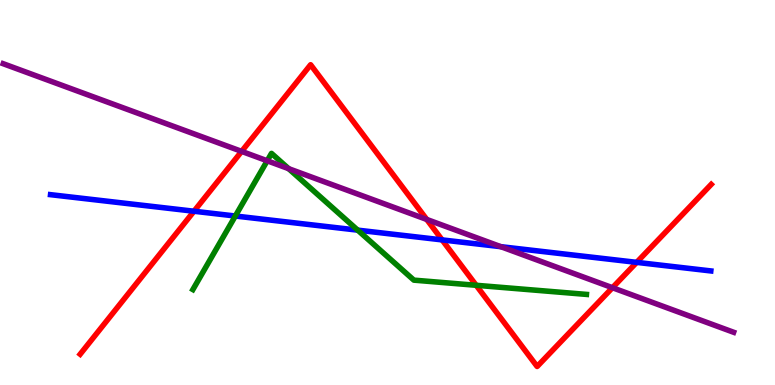[{'lines': ['blue', 'red'], 'intersections': [{'x': 2.5, 'y': 4.51}, {'x': 5.7, 'y': 3.77}, {'x': 8.22, 'y': 3.19}]}, {'lines': ['green', 'red'], 'intersections': [{'x': 6.14, 'y': 2.59}]}, {'lines': ['purple', 'red'], 'intersections': [{'x': 3.12, 'y': 6.07}, {'x': 5.51, 'y': 4.3}, {'x': 7.9, 'y': 2.53}]}, {'lines': ['blue', 'green'], 'intersections': [{'x': 3.04, 'y': 4.39}, {'x': 4.62, 'y': 4.02}]}, {'lines': ['blue', 'purple'], 'intersections': [{'x': 6.46, 'y': 3.59}]}, {'lines': ['green', 'purple'], 'intersections': [{'x': 3.45, 'y': 5.82}, {'x': 3.72, 'y': 5.62}]}]